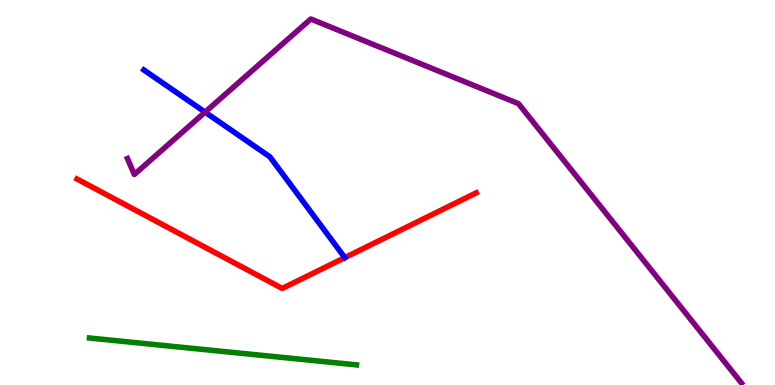[{'lines': ['blue', 'red'], 'intersections': [{'x': 4.45, 'y': 3.31}]}, {'lines': ['green', 'red'], 'intersections': []}, {'lines': ['purple', 'red'], 'intersections': []}, {'lines': ['blue', 'green'], 'intersections': []}, {'lines': ['blue', 'purple'], 'intersections': [{'x': 2.65, 'y': 7.09}]}, {'lines': ['green', 'purple'], 'intersections': []}]